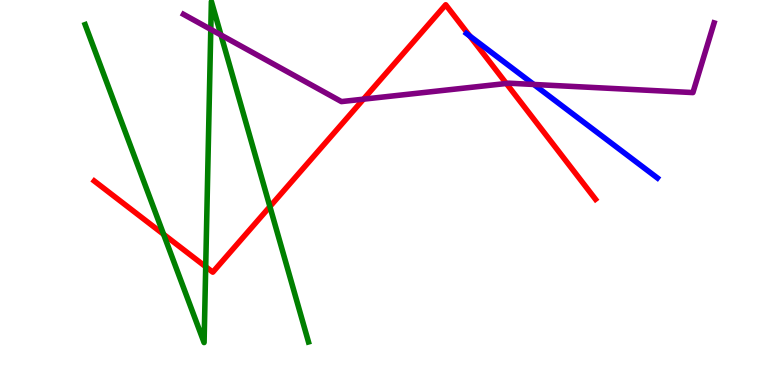[{'lines': ['blue', 'red'], 'intersections': [{'x': 6.06, 'y': 9.06}]}, {'lines': ['green', 'red'], 'intersections': [{'x': 2.11, 'y': 3.91}, {'x': 2.65, 'y': 3.07}, {'x': 3.48, 'y': 4.63}]}, {'lines': ['purple', 'red'], 'intersections': [{'x': 4.69, 'y': 7.42}, {'x': 6.53, 'y': 7.83}]}, {'lines': ['blue', 'green'], 'intersections': []}, {'lines': ['blue', 'purple'], 'intersections': [{'x': 6.89, 'y': 7.81}]}, {'lines': ['green', 'purple'], 'intersections': [{'x': 2.72, 'y': 9.24}, {'x': 2.85, 'y': 9.09}]}]